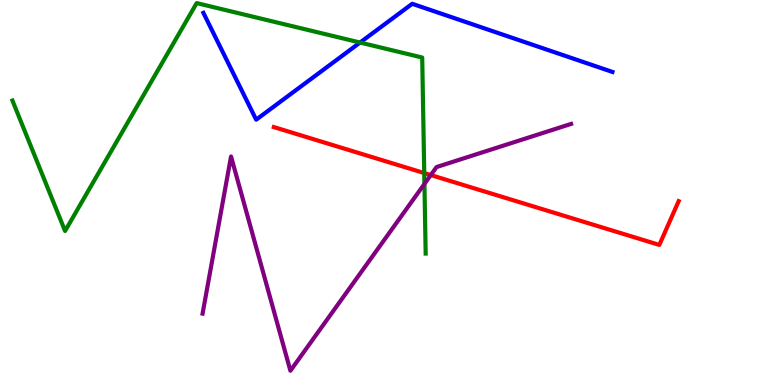[{'lines': ['blue', 'red'], 'intersections': []}, {'lines': ['green', 'red'], 'intersections': [{'x': 5.47, 'y': 5.5}]}, {'lines': ['purple', 'red'], 'intersections': [{'x': 5.56, 'y': 5.45}]}, {'lines': ['blue', 'green'], 'intersections': [{'x': 4.65, 'y': 8.9}]}, {'lines': ['blue', 'purple'], 'intersections': []}, {'lines': ['green', 'purple'], 'intersections': [{'x': 5.48, 'y': 5.22}]}]